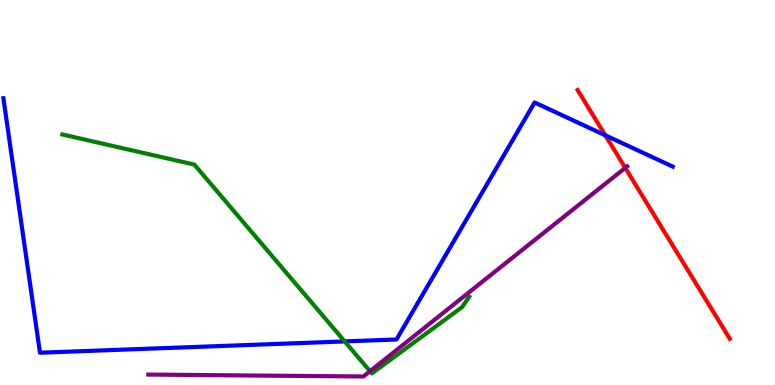[{'lines': ['blue', 'red'], 'intersections': [{'x': 7.81, 'y': 6.49}]}, {'lines': ['green', 'red'], 'intersections': []}, {'lines': ['purple', 'red'], 'intersections': [{'x': 8.07, 'y': 5.64}]}, {'lines': ['blue', 'green'], 'intersections': [{'x': 4.45, 'y': 1.13}]}, {'lines': ['blue', 'purple'], 'intersections': []}, {'lines': ['green', 'purple'], 'intersections': [{'x': 4.77, 'y': 0.358}]}]